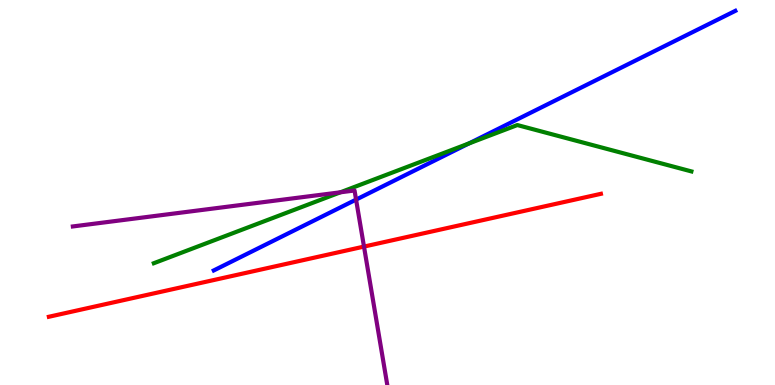[{'lines': ['blue', 'red'], 'intersections': []}, {'lines': ['green', 'red'], 'intersections': []}, {'lines': ['purple', 'red'], 'intersections': [{'x': 4.7, 'y': 3.6}]}, {'lines': ['blue', 'green'], 'intersections': [{'x': 6.05, 'y': 6.27}]}, {'lines': ['blue', 'purple'], 'intersections': [{'x': 4.59, 'y': 4.82}]}, {'lines': ['green', 'purple'], 'intersections': [{'x': 4.39, 'y': 5.01}]}]